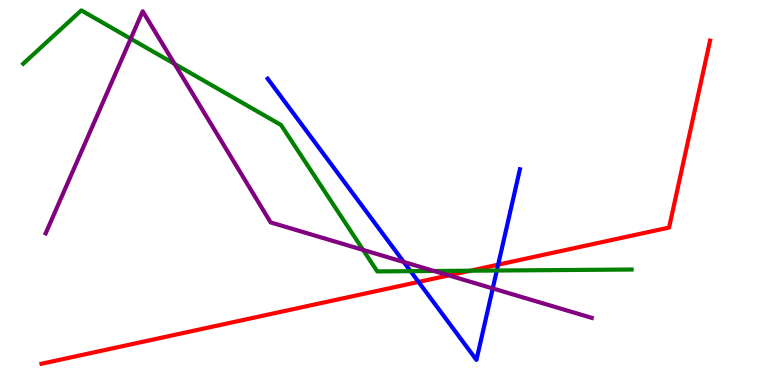[{'lines': ['blue', 'red'], 'intersections': [{'x': 5.4, 'y': 2.68}, {'x': 6.43, 'y': 3.13}]}, {'lines': ['green', 'red'], 'intersections': [{'x': 6.07, 'y': 2.97}]}, {'lines': ['purple', 'red'], 'intersections': [{'x': 5.79, 'y': 2.85}]}, {'lines': ['blue', 'green'], 'intersections': [{'x': 5.3, 'y': 2.96}, {'x': 6.41, 'y': 2.97}]}, {'lines': ['blue', 'purple'], 'intersections': [{'x': 5.21, 'y': 3.2}, {'x': 6.36, 'y': 2.51}]}, {'lines': ['green', 'purple'], 'intersections': [{'x': 1.69, 'y': 8.99}, {'x': 2.25, 'y': 8.34}, {'x': 4.69, 'y': 3.51}, {'x': 5.6, 'y': 2.96}]}]